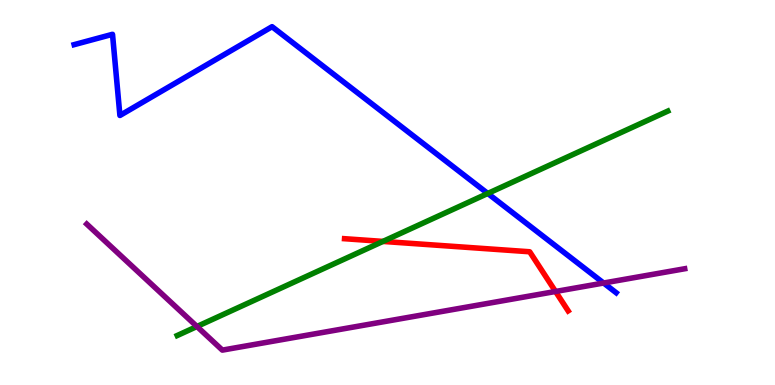[{'lines': ['blue', 'red'], 'intersections': []}, {'lines': ['green', 'red'], 'intersections': [{'x': 4.94, 'y': 3.73}]}, {'lines': ['purple', 'red'], 'intersections': [{'x': 7.17, 'y': 2.43}]}, {'lines': ['blue', 'green'], 'intersections': [{'x': 6.29, 'y': 4.98}]}, {'lines': ['blue', 'purple'], 'intersections': [{'x': 7.79, 'y': 2.65}]}, {'lines': ['green', 'purple'], 'intersections': [{'x': 2.54, 'y': 1.52}]}]